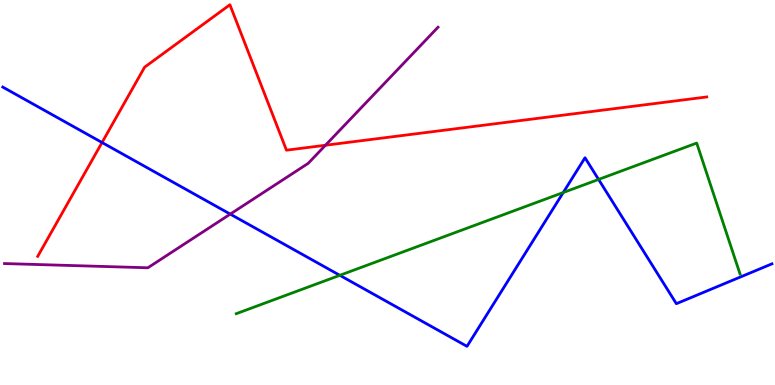[{'lines': ['blue', 'red'], 'intersections': [{'x': 1.32, 'y': 6.3}]}, {'lines': ['green', 'red'], 'intersections': []}, {'lines': ['purple', 'red'], 'intersections': [{'x': 4.2, 'y': 6.23}]}, {'lines': ['blue', 'green'], 'intersections': [{'x': 4.38, 'y': 2.85}, {'x': 7.27, 'y': 5.0}, {'x': 7.72, 'y': 5.34}]}, {'lines': ['blue', 'purple'], 'intersections': [{'x': 2.97, 'y': 4.44}]}, {'lines': ['green', 'purple'], 'intersections': []}]